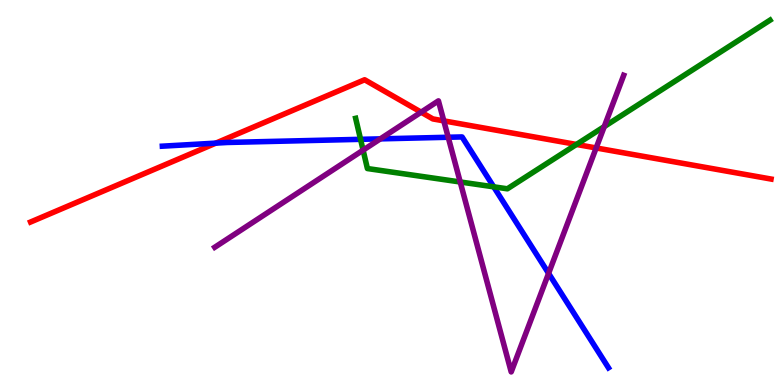[{'lines': ['blue', 'red'], 'intersections': [{'x': 2.79, 'y': 6.28}]}, {'lines': ['green', 'red'], 'intersections': [{'x': 7.44, 'y': 6.25}]}, {'lines': ['purple', 'red'], 'intersections': [{'x': 5.43, 'y': 7.09}, {'x': 5.73, 'y': 6.86}, {'x': 7.69, 'y': 6.16}]}, {'lines': ['blue', 'green'], 'intersections': [{'x': 4.65, 'y': 6.38}, {'x': 6.37, 'y': 5.15}]}, {'lines': ['blue', 'purple'], 'intersections': [{'x': 4.91, 'y': 6.39}, {'x': 5.78, 'y': 6.43}, {'x': 7.08, 'y': 2.9}]}, {'lines': ['green', 'purple'], 'intersections': [{'x': 4.69, 'y': 6.1}, {'x': 5.94, 'y': 5.27}, {'x': 7.8, 'y': 6.71}]}]